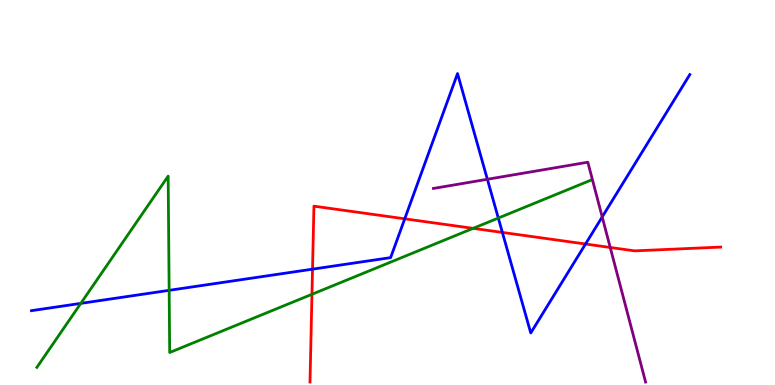[{'lines': ['blue', 'red'], 'intersections': [{'x': 4.03, 'y': 3.01}, {'x': 5.22, 'y': 4.32}, {'x': 6.48, 'y': 3.96}, {'x': 7.56, 'y': 3.66}]}, {'lines': ['green', 'red'], 'intersections': [{'x': 4.03, 'y': 2.36}, {'x': 6.11, 'y': 4.07}]}, {'lines': ['purple', 'red'], 'intersections': [{'x': 7.87, 'y': 3.57}]}, {'lines': ['blue', 'green'], 'intersections': [{'x': 1.04, 'y': 2.12}, {'x': 2.18, 'y': 2.46}, {'x': 6.43, 'y': 4.34}]}, {'lines': ['blue', 'purple'], 'intersections': [{'x': 6.29, 'y': 5.34}, {'x': 7.77, 'y': 4.37}]}, {'lines': ['green', 'purple'], 'intersections': []}]